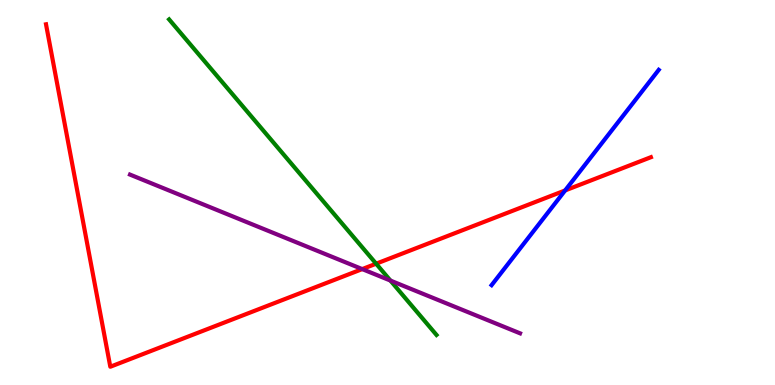[{'lines': ['blue', 'red'], 'intersections': [{'x': 7.29, 'y': 5.05}]}, {'lines': ['green', 'red'], 'intersections': [{'x': 4.85, 'y': 3.15}]}, {'lines': ['purple', 'red'], 'intersections': [{'x': 4.67, 'y': 3.01}]}, {'lines': ['blue', 'green'], 'intersections': []}, {'lines': ['blue', 'purple'], 'intersections': []}, {'lines': ['green', 'purple'], 'intersections': [{'x': 5.04, 'y': 2.71}]}]